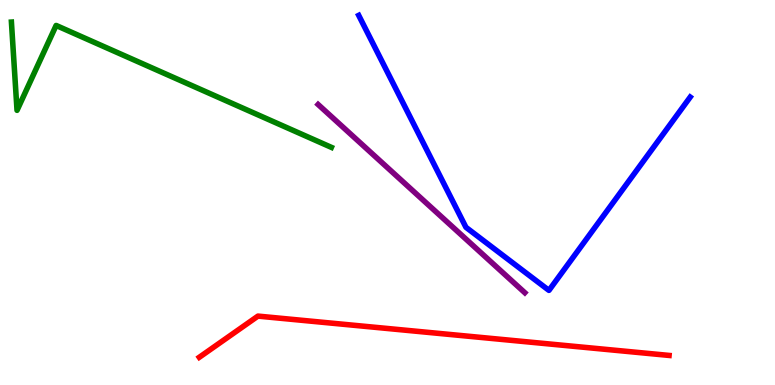[{'lines': ['blue', 'red'], 'intersections': []}, {'lines': ['green', 'red'], 'intersections': []}, {'lines': ['purple', 'red'], 'intersections': []}, {'lines': ['blue', 'green'], 'intersections': []}, {'lines': ['blue', 'purple'], 'intersections': []}, {'lines': ['green', 'purple'], 'intersections': []}]